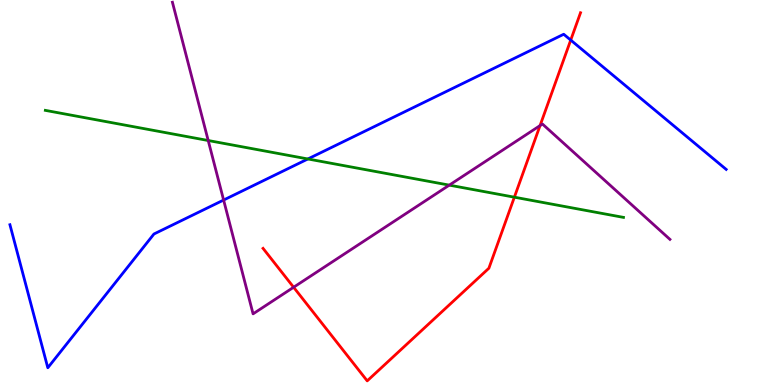[{'lines': ['blue', 'red'], 'intersections': [{'x': 7.36, 'y': 8.96}]}, {'lines': ['green', 'red'], 'intersections': [{'x': 6.64, 'y': 4.88}]}, {'lines': ['purple', 'red'], 'intersections': [{'x': 3.79, 'y': 2.54}, {'x': 6.97, 'y': 6.74}]}, {'lines': ['blue', 'green'], 'intersections': [{'x': 3.97, 'y': 5.87}]}, {'lines': ['blue', 'purple'], 'intersections': [{'x': 2.89, 'y': 4.8}]}, {'lines': ['green', 'purple'], 'intersections': [{'x': 2.69, 'y': 6.35}, {'x': 5.8, 'y': 5.19}]}]